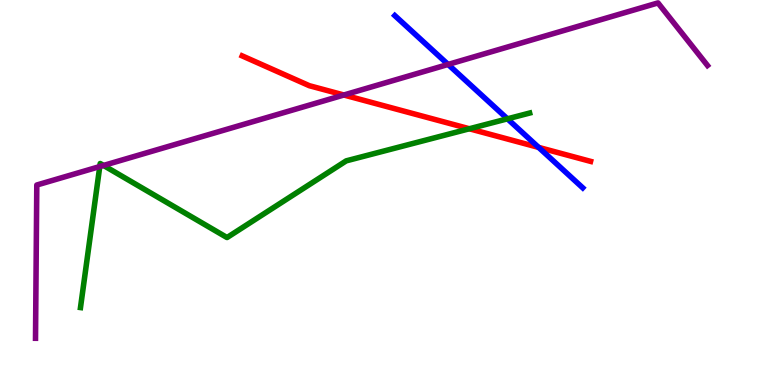[{'lines': ['blue', 'red'], 'intersections': [{'x': 6.95, 'y': 6.17}]}, {'lines': ['green', 'red'], 'intersections': [{'x': 6.06, 'y': 6.66}]}, {'lines': ['purple', 'red'], 'intersections': [{'x': 4.44, 'y': 7.53}]}, {'lines': ['blue', 'green'], 'intersections': [{'x': 6.55, 'y': 6.91}]}, {'lines': ['blue', 'purple'], 'intersections': [{'x': 5.78, 'y': 8.33}]}, {'lines': ['green', 'purple'], 'intersections': [{'x': 1.29, 'y': 5.67}, {'x': 1.34, 'y': 5.7}]}]